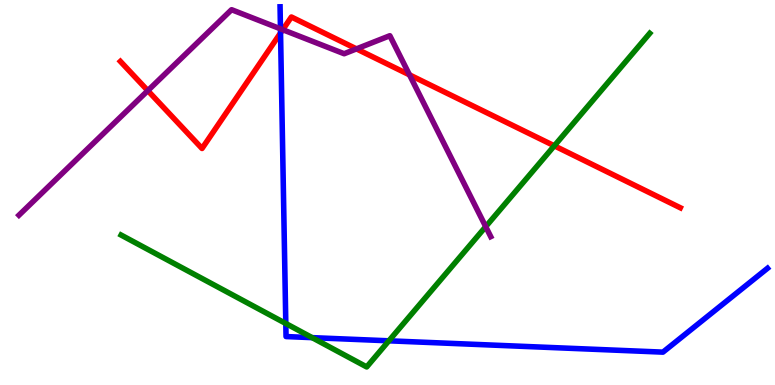[{'lines': ['blue', 'red'], 'intersections': [{'x': 3.62, 'y': 9.14}]}, {'lines': ['green', 'red'], 'intersections': [{'x': 7.15, 'y': 6.21}]}, {'lines': ['purple', 'red'], 'intersections': [{'x': 1.91, 'y': 7.65}, {'x': 3.65, 'y': 9.23}, {'x': 4.6, 'y': 8.73}, {'x': 5.28, 'y': 8.06}]}, {'lines': ['blue', 'green'], 'intersections': [{'x': 3.69, 'y': 1.6}, {'x': 4.03, 'y': 1.23}, {'x': 5.02, 'y': 1.15}]}, {'lines': ['blue', 'purple'], 'intersections': [{'x': 3.62, 'y': 9.25}]}, {'lines': ['green', 'purple'], 'intersections': [{'x': 6.27, 'y': 4.11}]}]